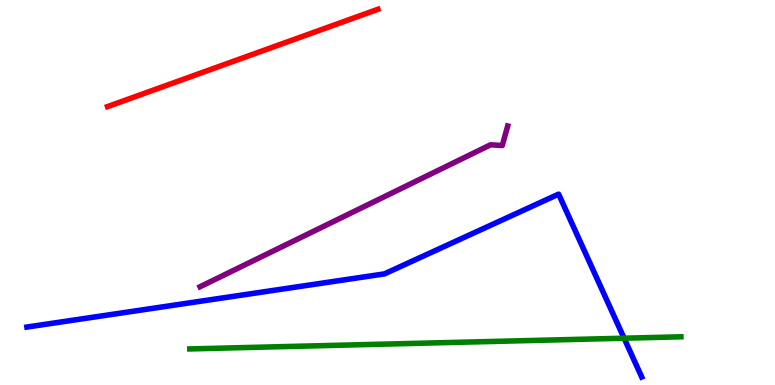[{'lines': ['blue', 'red'], 'intersections': []}, {'lines': ['green', 'red'], 'intersections': []}, {'lines': ['purple', 'red'], 'intersections': []}, {'lines': ['blue', 'green'], 'intersections': [{'x': 8.05, 'y': 1.22}]}, {'lines': ['blue', 'purple'], 'intersections': []}, {'lines': ['green', 'purple'], 'intersections': []}]